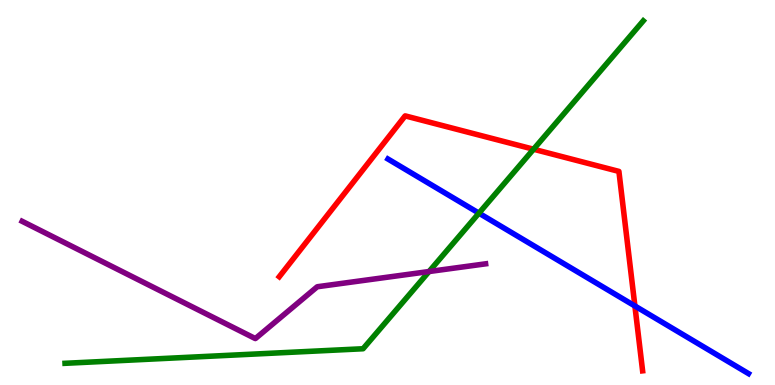[{'lines': ['blue', 'red'], 'intersections': [{'x': 8.19, 'y': 2.05}]}, {'lines': ['green', 'red'], 'intersections': [{'x': 6.88, 'y': 6.12}]}, {'lines': ['purple', 'red'], 'intersections': []}, {'lines': ['blue', 'green'], 'intersections': [{'x': 6.18, 'y': 4.46}]}, {'lines': ['blue', 'purple'], 'intersections': []}, {'lines': ['green', 'purple'], 'intersections': [{'x': 5.54, 'y': 2.95}]}]